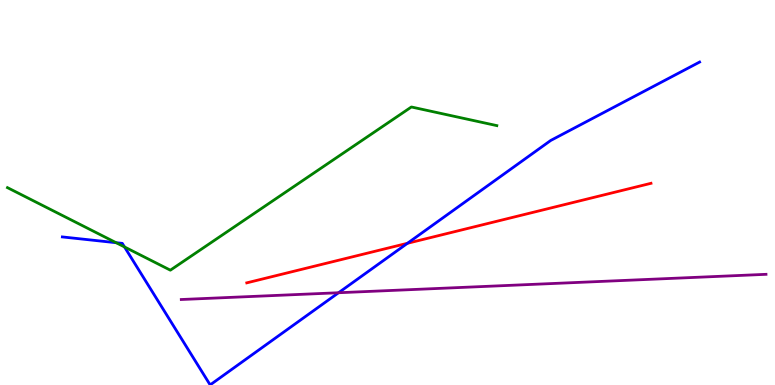[{'lines': ['blue', 'red'], 'intersections': [{'x': 5.26, 'y': 3.68}]}, {'lines': ['green', 'red'], 'intersections': []}, {'lines': ['purple', 'red'], 'intersections': []}, {'lines': ['blue', 'green'], 'intersections': [{'x': 1.5, 'y': 3.7}, {'x': 1.61, 'y': 3.59}]}, {'lines': ['blue', 'purple'], 'intersections': [{'x': 4.37, 'y': 2.4}]}, {'lines': ['green', 'purple'], 'intersections': []}]